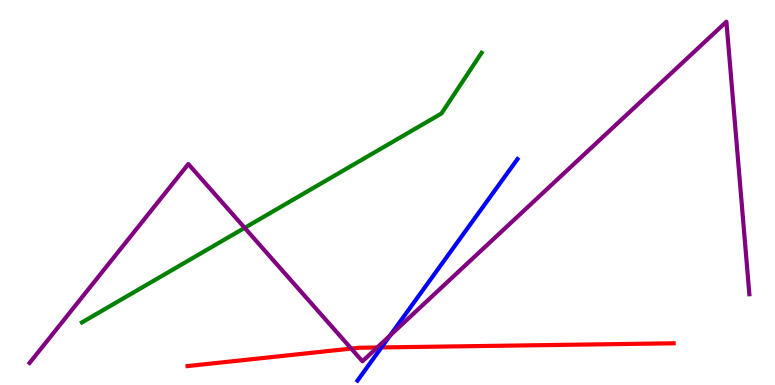[{'lines': ['blue', 'red'], 'intersections': [{'x': 4.92, 'y': 0.976}]}, {'lines': ['green', 'red'], 'intersections': []}, {'lines': ['purple', 'red'], 'intersections': [{'x': 4.53, 'y': 0.946}, {'x': 4.87, 'y': 0.974}]}, {'lines': ['blue', 'green'], 'intersections': []}, {'lines': ['blue', 'purple'], 'intersections': [{'x': 5.03, 'y': 1.28}]}, {'lines': ['green', 'purple'], 'intersections': [{'x': 3.16, 'y': 4.08}]}]